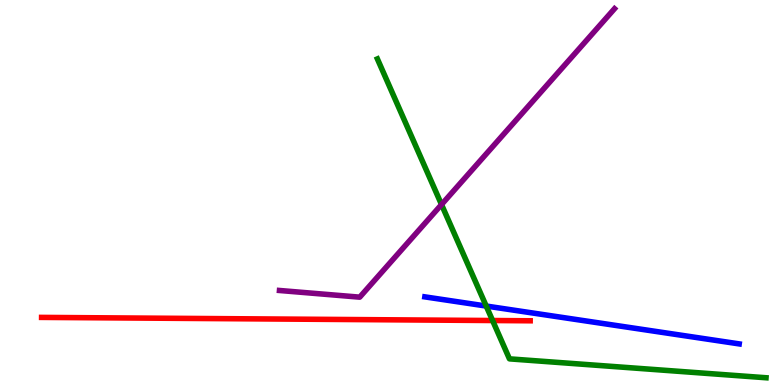[{'lines': ['blue', 'red'], 'intersections': []}, {'lines': ['green', 'red'], 'intersections': [{'x': 6.36, 'y': 1.67}]}, {'lines': ['purple', 'red'], 'intersections': []}, {'lines': ['blue', 'green'], 'intersections': [{'x': 6.27, 'y': 2.05}]}, {'lines': ['blue', 'purple'], 'intersections': []}, {'lines': ['green', 'purple'], 'intersections': [{'x': 5.7, 'y': 4.69}]}]